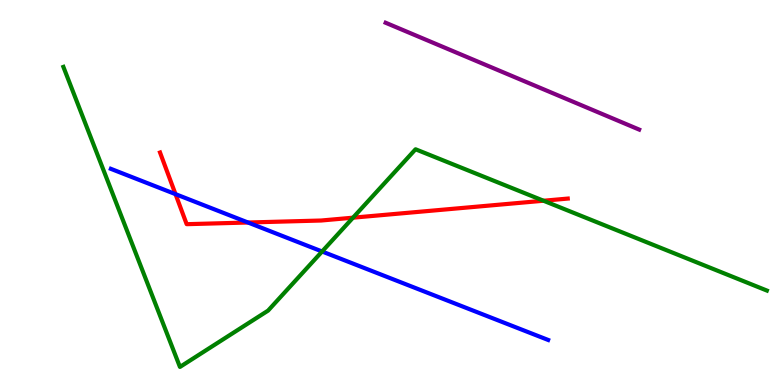[{'lines': ['blue', 'red'], 'intersections': [{'x': 2.26, 'y': 4.96}, {'x': 3.2, 'y': 4.22}]}, {'lines': ['green', 'red'], 'intersections': [{'x': 4.55, 'y': 4.35}, {'x': 7.01, 'y': 4.79}]}, {'lines': ['purple', 'red'], 'intersections': []}, {'lines': ['blue', 'green'], 'intersections': [{'x': 4.16, 'y': 3.47}]}, {'lines': ['blue', 'purple'], 'intersections': []}, {'lines': ['green', 'purple'], 'intersections': []}]